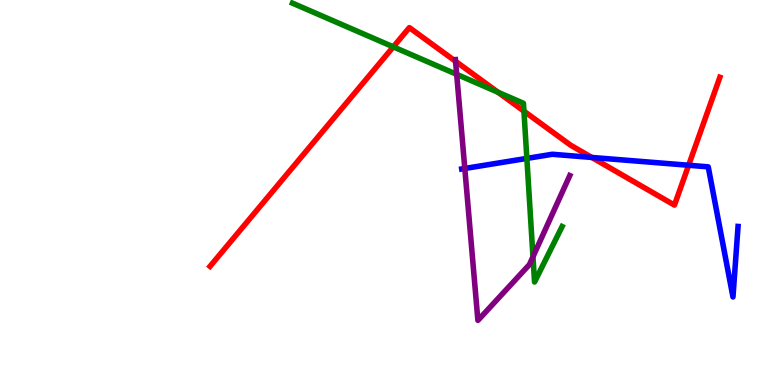[{'lines': ['blue', 'red'], 'intersections': [{'x': 7.64, 'y': 5.91}, {'x': 8.89, 'y': 5.71}]}, {'lines': ['green', 'red'], 'intersections': [{'x': 5.07, 'y': 8.78}, {'x': 6.43, 'y': 7.6}, {'x': 6.76, 'y': 7.11}]}, {'lines': ['purple', 'red'], 'intersections': [{'x': 5.88, 'y': 8.41}]}, {'lines': ['blue', 'green'], 'intersections': [{'x': 6.8, 'y': 5.89}]}, {'lines': ['blue', 'purple'], 'intersections': [{'x': 6.0, 'y': 5.62}]}, {'lines': ['green', 'purple'], 'intersections': [{'x': 5.89, 'y': 8.07}, {'x': 6.88, 'y': 3.33}]}]